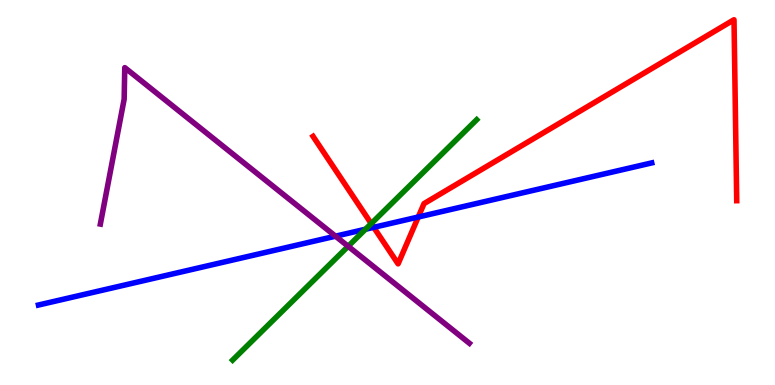[{'lines': ['blue', 'red'], 'intersections': [{'x': 4.82, 'y': 4.1}, {'x': 5.4, 'y': 4.36}]}, {'lines': ['green', 'red'], 'intersections': [{'x': 4.79, 'y': 4.19}]}, {'lines': ['purple', 'red'], 'intersections': []}, {'lines': ['blue', 'green'], 'intersections': [{'x': 4.72, 'y': 4.05}]}, {'lines': ['blue', 'purple'], 'intersections': [{'x': 4.33, 'y': 3.87}]}, {'lines': ['green', 'purple'], 'intersections': [{'x': 4.49, 'y': 3.6}]}]